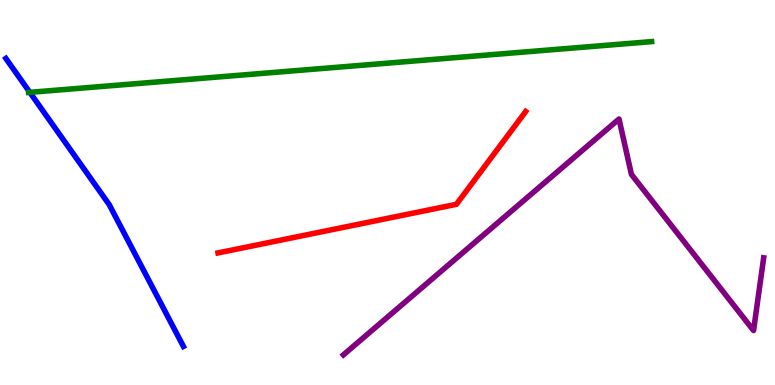[{'lines': ['blue', 'red'], 'intersections': []}, {'lines': ['green', 'red'], 'intersections': []}, {'lines': ['purple', 'red'], 'intersections': []}, {'lines': ['blue', 'green'], 'intersections': [{'x': 0.385, 'y': 7.6}]}, {'lines': ['blue', 'purple'], 'intersections': []}, {'lines': ['green', 'purple'], 'intersections': []}]